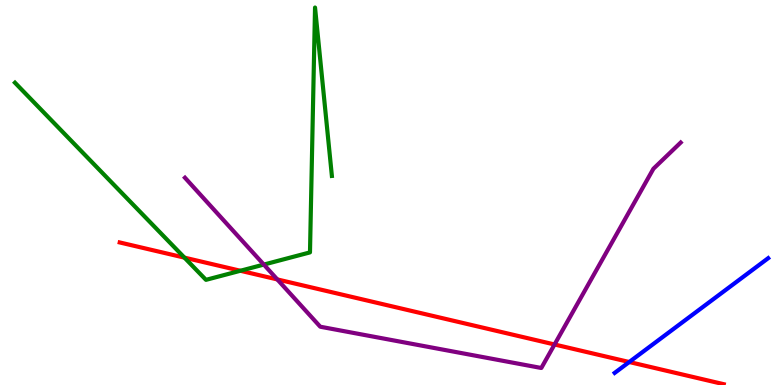[{'lines': ['blue', 'red'], 'intersections': [{'x': 8.12, 'y': 0.597}]}, {'lines': ['green', 'red'], 'intersections': [{'x': 2.38, 'y': 3.31}, {'x': 3.1, 'y': 2.97}]}, {'lines': ['purple', 'red'], 'intersections': [{'x': 3.58, 'y': 2.74}, {'x': 7.16, 'y': 1.05}]}, {'lines': ['blue', 'green'], 'intersections': []}, {'lines': ['blue', 'purple'], 'intersections': []}, {'lines': ['green', 'purple'], 'intersections': [{'x': 3.4, 'y': 3.13}]}]